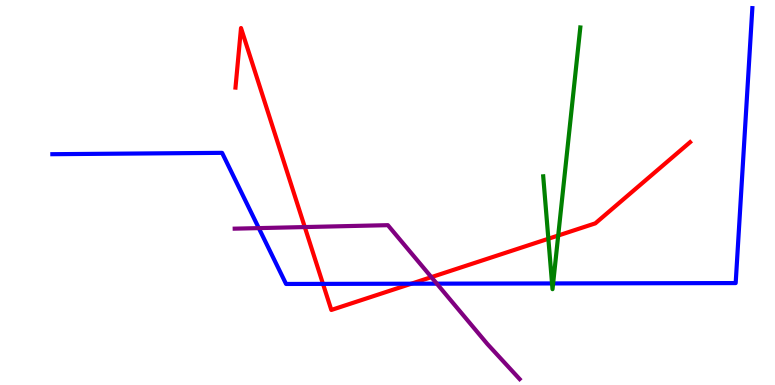[{'lines': ['blue', 'red'], 'intersections': [{'x': 4.17, 'y': 2.63}, {'x': 5.31, 'y': 2.63}]}, {'lines': ['green', 'red'], 'intersections': [{'x': 7.08, 'y': 3.8}, {'x': 7.2, 'y': 3.88}]}, {'lines': ['purple', 'red'], 'intersections': [{'x': 3.93, 'y': 4.1}, {'x': 5.57, 'y': 2.8}]}, {'lines': ['blue', 'green'], 'intersections': [{'x': 7.12, 'y': 2.64}, {'x': 7.14, 'y': 2.64}]}, {'lines': ['blue', 'purple'], 'intersections': [{'x': 3.34, 'y': 4.08}, {'x': 5.64, 'y': 2.63}]}, {'lines': ['green', 'purple'], 'intersections': []}]